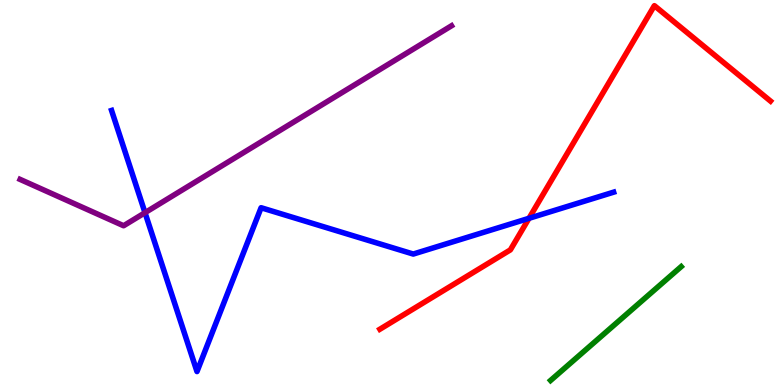[{'lines': ['blue', 'red'], 'intersections': [{'x': 6.83, 'y': 4.33}]}, {'lines': ['green', 'red'], 'intersections': []}, {'lines': ['purple', 'red'], 'intersections': []}, {'lines': ['blue', 'green'], 'intersections': []}, {'lines': ['blue', 'purple'], 'intersections': [{'x': 1.87, 'y': 4.48}]}, {'lines': ['green', 'purple'], 'intersections': []}]